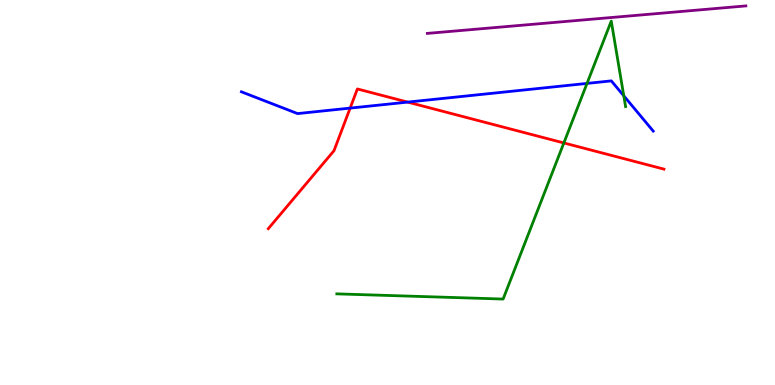[{'lines': ['blue', 'red'], 'intersections': [{'x': 4.52, 'y': 7.19}, {'x': 5.26, 'y': 7.35}]}, {'lines': ['green', 'red'], 'intersections': [{'x': 7.28, 'y': 6.29}]}, {'lines': ['purple', 'red'], 'intersections': []}, {'lines': ['blue', 'green'], 'intersections': [{'x': 7.57, 'y': 7.83}, {'x': 8.05, 'y': 7.51}]}, {'lines': ['blue', 'purple'], 'intersections': []}, {'lines': ['green', 'purple'], 'intersections': []}]